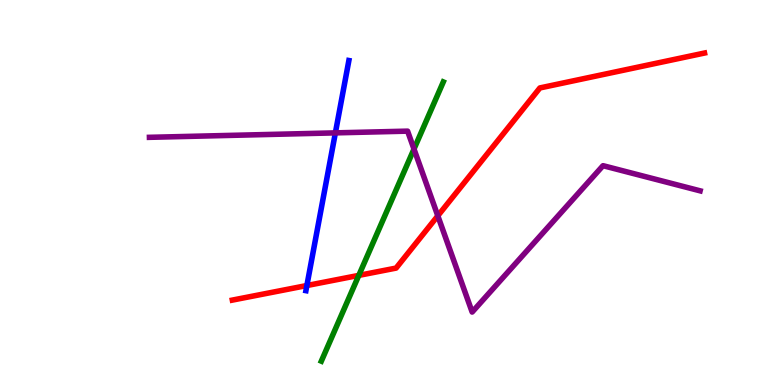[{'lines': ['blue', 'red'], 'intersections': [{'x': 3.96, 'y': 2.58}]}, {'lines': ['green', 'red'], 'intersections': [{'x': 4.63, 'y': 2.85}]}, {'lines': ['purple', 'red'], 'intersections': [{'x': 5.65, 'y': 4.39}]}, {'lines': ['blue', 'green'], 'intersections': []}, {'lines': ['blue', 'purple'], 'intersections': [{'x': 4.33, 'y': 6.55}]}, {'lines': ['green', 'purple'], 'intersections': [{'x': 5.34, 'y': 6.13}]}]